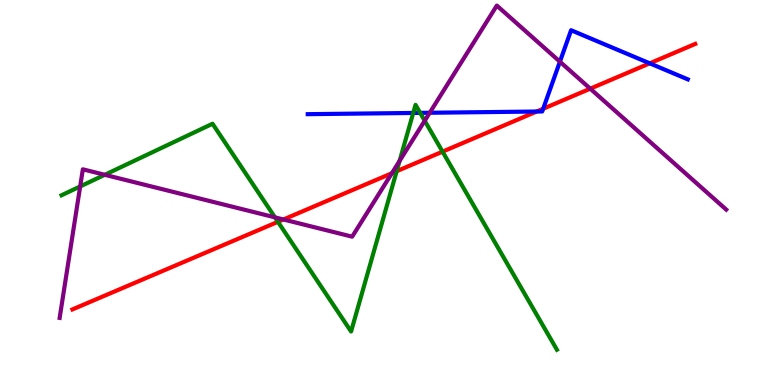[{'lines': ['blue', 'red'], 'intersections': [{'x': 6.92, 'y': 7.1}, {'x': 7.01, 'y': 7.18}, {'x': 8.38, 'y': 8.36}]}, {'lines': ['green', 'red'], 'intersections': [{'x': 3.59, 'y': 4.24}, {'x': 5.12, 'y': 5.55}, {'x': 5.71, 'y': 6.06}]}, {'lines': ['purple', 'red'], 'intersections': [{'x': 3.66, 'y': 4.3}, {'x': 5.06, 'y': 5.5}, {'x': 7.62, 'y': 7.7}]}, {'lines': ['blue', 'green'], 'intersections': [{'x': 5.33, 'y': 7.07}, {'x': 5.42, 'y': 7.07}]}, {'lines': ['blue', 'purple'], 'intersections': [{'x': 5.54, 'y': 7.07}, {'x': 7.22, 'y': 8.4}]}, {'lines': ['green', 'purple'], 'intersections': [{'x': 1.03, 'y': 5.16}, {'x': 1.35, 'y': 5.46}, {'x': 3.55, 'y': 4.35}, {'x': 5.16, 'y': 5.82}, {'x': 5.48, 'y': 6.86}]}]